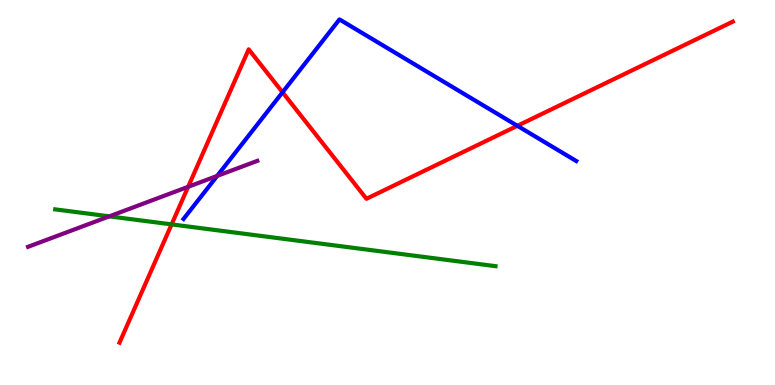[{'lines': ['blue', 'red'], 'intersections': [{'x': 3.65, 'y': 7.6}, {'x': 6.68, 'y': 6.73}]}, {'lines': ['green', 'red'], 'intersections': [{'x': 2.21, 'y': 4.17}]}, {'lines': ['purple', 'red'], 'intersections': [{'x': 2.43, 'y': 5.15}]}, {'lines': ['blue', 'green'], 'intersections': []}, {'lines': ['blue', 'purple'], 'intersections': [{'x': 2.8, 'y': 5.43}]}, {'lines': ['green', 'purple'], 'intersections': [{'x': 1.41, 'y': 4.38}]}]